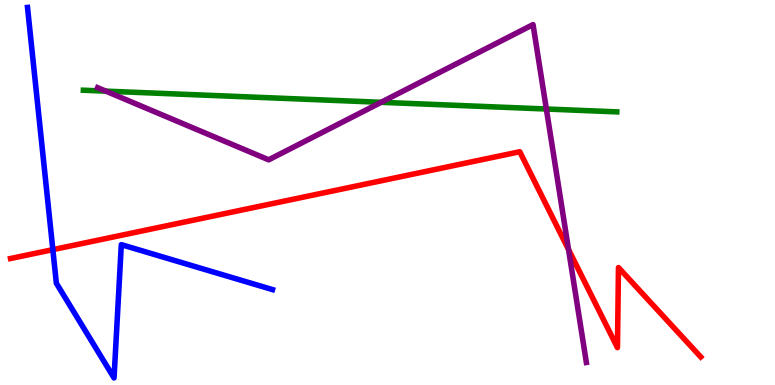[{'lines': ['blue', 'red'], 'intersections': [{'x': 0.682, 'y': 3.52}]}, {'lines': ['green', 'red'], 'intersections': []}, {'lines': ['purple', 'red'], 'intersections': [{'x': 7.34, 'y': 3.52}]}, {'lines': ['blue', 'green'], 'intersections': []}, {'lines': ['blue', 'purple'], 'intersections': []}, {'lines': ['green', 'purple'], 'intersections': [{'x': 1.37, 'y': 7.63}, {'x': 4.92, 'y': 7.34}, {'x': 7.05, 'y': 7.17}]}]